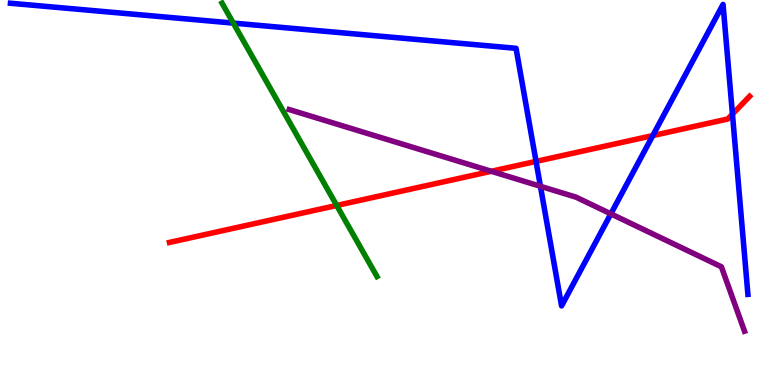[{'lines': ['blue', 'red'], 'intersections': [{'x': 6.92, 'y': 5.81}, {'x': 8.42, 'y': 6.48}, {'x': 9.45, 'y': 7.03}]}, {'lines': ['green', 'red'], 'intersections': [{'x': 4.34, 'y': 4.66}]}, {'lines': ['purple', 'red'], 'intersections': [{'x': 6.34, 'y': 5.55}]}, {'lines': ['blue', 'green'], 'intersections': [{'x': 3.01, 'y': 9.4}]}, {'lines': ['blue', 'purple'], 'intersections': [{'x': 6.97, 'y': 5.16}, {'x': 7.88, 'y': 4.45}]}, {'lines': ['green', 'purple'], 'intersections': []}]